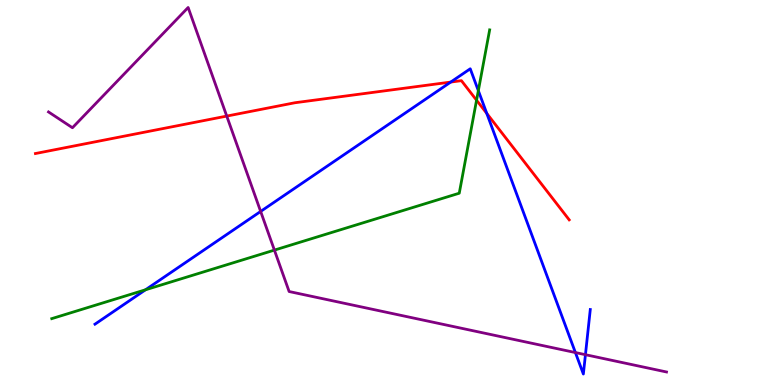[{'lines': ['blue', 'red'], 'intersections': [{'x': 5.82, 'y': 7.87}, {'x': 6.28, 'y': 7.05}]}, {'lines': ['green', 'red'], 'intersections': [{'x': 6.15, 'y': 7.4}]}, {'lines': ['purple', 'red'], 'intersections': [{'x': 2.93, 'y': 6.98}]}, {'lines': ['blue', 'green'], 'intersections': [{'x': 1.88, 'y': 2.47}, {'x': 6.17, 'y': 7.65}]}, {'lines': ['blue', 'purple'], 'intersections': [{'x': 3.36, 'y': 4.51}, {'x': 7.42, 'y': 0.843}, {'x': 7.55, 'y': 0.787}]}, {'lines': ['green', 'purple'], 'intersections': [{'x': 3.54, 'y': 3.5}]}]